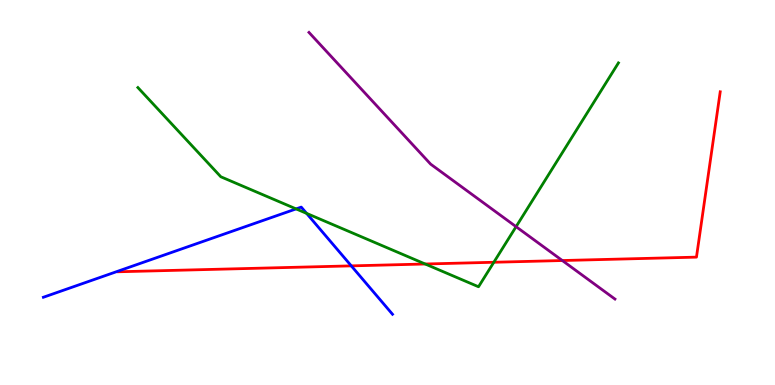[{'lines': ['blue', 'red'], 'intersections': [{'x': 4.53, 'y': 3.09}]}, {'lines': ['green', 'red'], 'intersections': [{'x': 5.49, 'y': 3.14}, {'x': 6.37, 'y': 3.19}]}, {'lines': ['purple', 'red'], 'intersections': [{'x': 7.26, 'y': 3.23}]}, {'lines': ['blue', 'green'], 'intersections': [{'x': 3.82, 'y': 4.57}, {'x': 3.96, 'y': 4.46}]}, {'lines': ['blue', 'purple'], 'intersections': []}, {'lines': ['green', 'purple'], 'intersections': [{'x': 6.66, 'y': 4.11}]}]